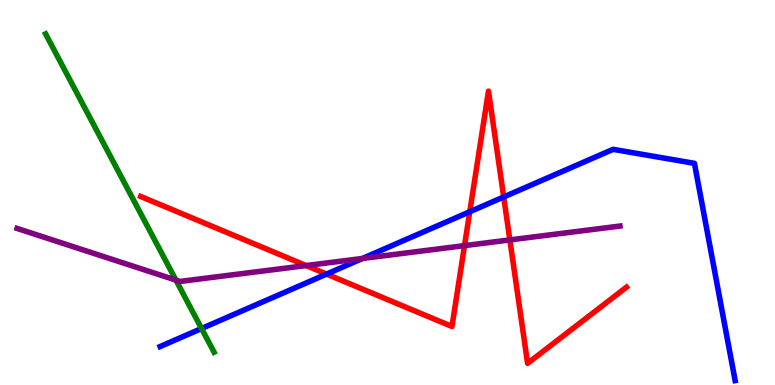[{'lines': ['blue', 'red'], 'intersections': [{'x': 4.21, 'y': 2.88}, {'x': 6.06, 'y': 4.5}, {'x': 6.5, 'y': 4.88}]}, {'lines': ['green', 'red'], 'intersections': []}, {'lines': ['purple', 'red'], 'intersections': [{'x': 3.95, 'y': 3.1}, {'x': 5.99, 'y': 3.62}, {'x': 6.58, 'y': 3.77}]}, {'lines': ['blue', 'green'], 'intersections': [{'x': 2.6, 'y': 1.47}]}, {'lines': ['blue', 'purple'], 'intersections': [{'x': 4.68, 'y': 3.29}]}, {'lines': ['green', 'purple'], 'intersections': [{'x': 2.27, 'y': 2.72}]}]